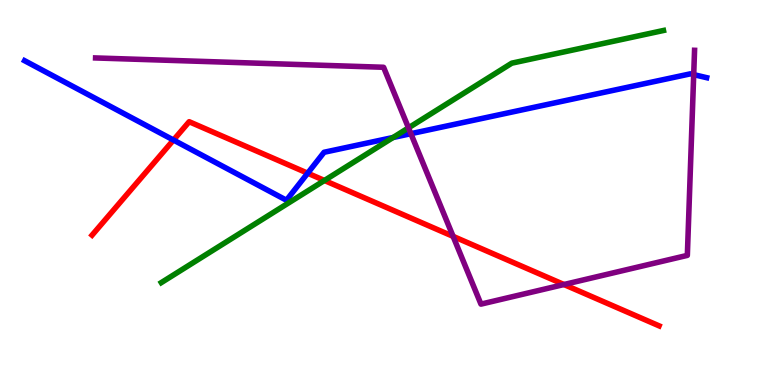[{'lines': ['blue', 'red'], 'intersections': [{'x': 2.24, 'y': 6.36}, {'x': 3.97, 'y': 5.5}]}, {'lines': ['green', 'red'], 'intersections': [{'x': 4.19, 'y': 5.31}]}, {'lines': ['purple', 'red'], 'intersections': [{'x': 5.85, 'y': 3.86}, {'x': 7.28, 'y': 2.61}]}, {'lines': ['blue', 'green'], 'intersections': [{'x': 5.07, 'y': 6.43}]}, {'lines': ['blue', 'purple'], 'intersections': [{'x': 5.3, 'y': 6.53}, {'x': 8.95, 'y': 8.06}]}, {'lines': ['green', 'purple'], 'intersections': [{'x': 5.27, 'y': 6.68}]}]